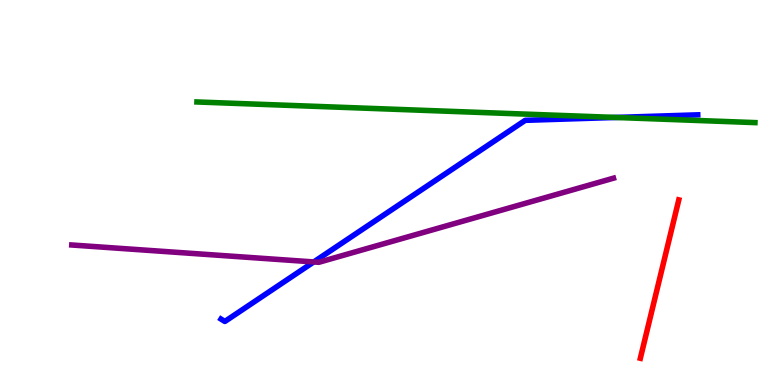[{'lines': ['blue', 'red'], 'intersections': []}, {'lines': ['green', 'red'], 'intersections': []}, {'lines': ['purple', 'red'], 'intersections': []}, {'lines': ['blue', 'green'], 'intersections': [{'x': 7.94, 'y': 6.95}]}, {'lines': ['blue', 'purple'], 'intersections': [{'x': 4.05, 'y': 3.2}]}, {'lines': ['green', 'purple'], 'intersections': []}]